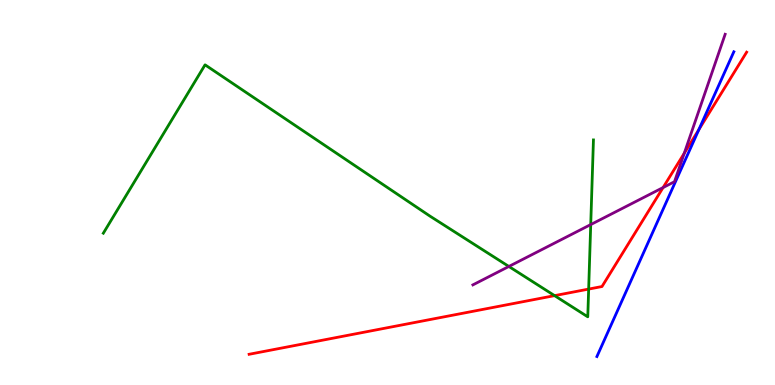[{'lines': ['blue', 'red'], 'intersections': [{'x': 9.02, 'y': 6.64}]}, {'lines': ['green', 'red'], 'intersections': [{'x': 7.16, 'y': 2.32}, {'x': 7.6, 'y': 2.49}]}, {'lines': ['purple', 'red'], 'intersections': [{'x': 8.56, 'y': 5.13}, {'x': 8.83, 'y': 6.02}]}, {'lines': ['blue', 'green'], 'intersections': []}, {'lines': ['blue', 'purple'], 'intersections': []}, {'lines': ['green', 'purple'], 'intersections': [{'x': 6.57, 'y': 3.08}, {'x': 7.62, 'y': 4.17}]}]